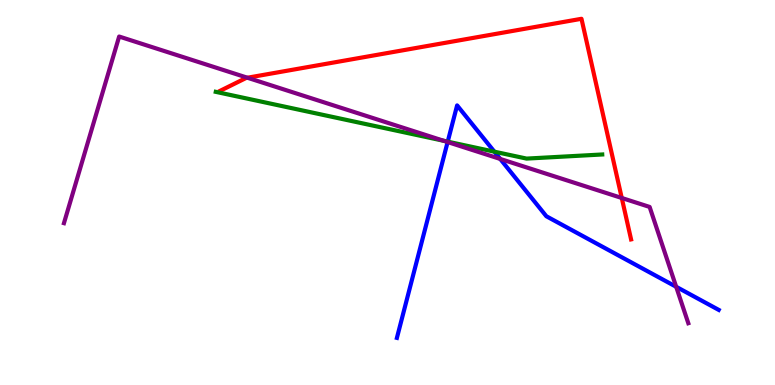[{'lines': ['blue', 'red'], 'intersections': []}, {'lines': ['green', 'red'], 'intersections': []}, {'lines': ['purple', 'red'], 'intersections': [{'x': 3.19, 'y': 7.98}, {'x': 8.02, 'y': 4.86}]}, {'lines': ['blue', 'green'], 'intersections': [{'x': 5.78, 'y': 6.32}, {'x': 6.38, 'y': 6.06}]}, {'lines': ['blue', 'purple'], 'intersections': [{'x': 5.78, 'y': 6.31}, {'x': 6.45, 'y': 5.87}, {'x': 8.72, 'y': 2.55}]}, {'lines': ['green', 'purple'], 'intersections': [{'x': 5.73, 'y': 6.34}]}]